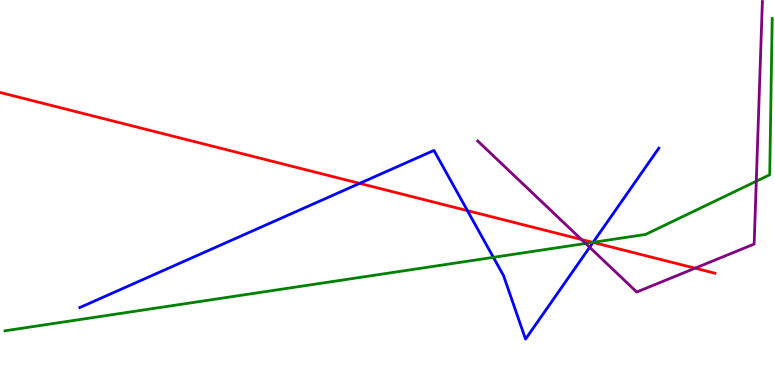[{'lines': ['blue', 'red'], 'intersections': [{'x': 4.64, 'y': 5.24}, {'x': 6.03, 'y': 4.53}, {'x': 7.65, 'y': 3.7}]}, {'lines': ['green', 'red'], 'intersections': [{'x': 7.65, 'y': 3.7}]}, {'lines': ['purple', 'red'], 'intersections': [{'x': 7.5, 'y': 3.78}, {'x': 8.97, 'y': 3.03}]}, {'lines': ['blue', 'green'], 'intersections': [{'x': 6.37, 'y': 3.32}, {'x': 7.65, 'y': 3.71}]}, {'lines': ['blue', 'purple'], 'intersections': [{'x': 7.61, 'y': 3.58}]}, {'lines': ['green', 'purple'], 'intersections': [{'x': 7.56, 'y': 3.68}, {'x': 9.76, 'y': 5.29}]}]